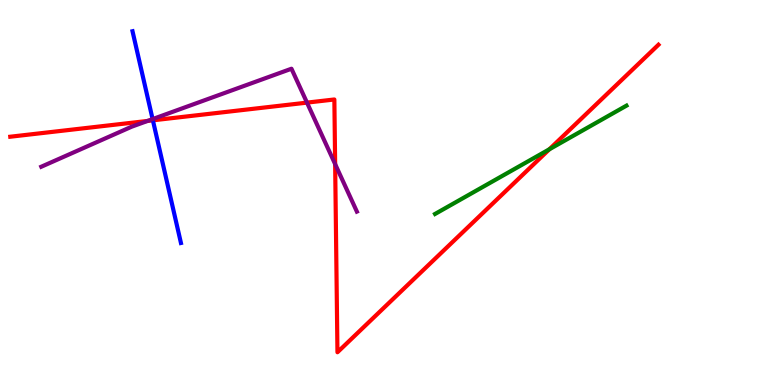[{'lines': ['blue', 'red'], 'intersections': [{'x': 1.97, 'y': 6.87}]}, {'lines': ['green', 'red'], 'intersections': [{'x': 7.09, 'y': 6.12}]}, {'lines': ['purple', 'red'], 'intersections': [{'x': 1.9, 'y': 6.86}, {'x': 3.96, 'y': 7.33}, {'x': 4.32, 'y': 5.74}]}, {'lines': ['blue', 'green'], 'intersections': []}, {'lines': ['blue', 'purple'], 'intersections': [{'x': 1.97, 'y': 6.91}]}, {'lines': ['green', 'purple'], 'intersections': []}]